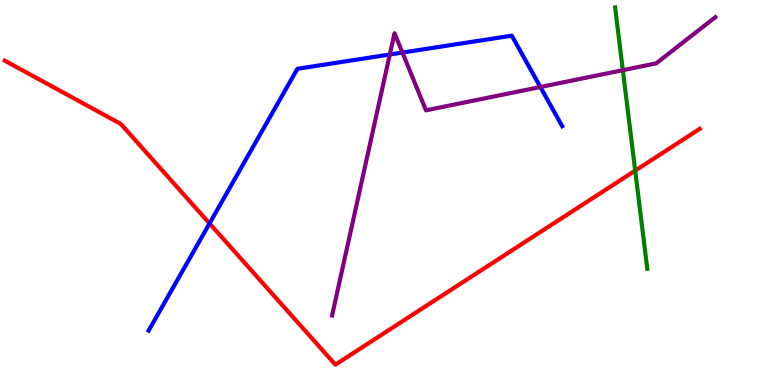[{'lines': ['blue', 'red'], 'intersections': [{'x': 2.7, 'y': 4.2}]}, {'lines': ['green', 'red'], 'intersections': [{'x': 8.2, 'y': 5.57}]}, {'lines': ['purple', 'red'], 'intersections': []}, {'lines': ['blue', 'green'], 'intersections': []}, {'lines': ['blue', 'purple'], 'intersections': [{'x': 5.03, 'y': 8.58}, {'x': 5.19, 'y': 8.63}, {'x': 6.97, 'y': 7.74}]}, {'lines': ['green', 'purple'], 'intersections': [{'x': 8.04, 'y': 8.18}]}]